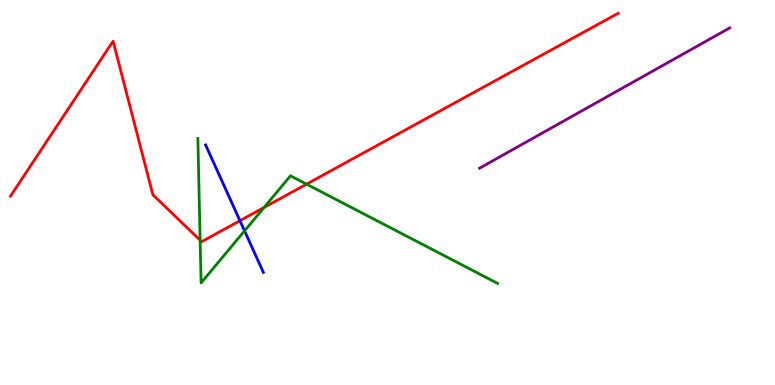[{'lines': ['blue', 'red'], 'intersections': [{'x': 3.1, 'y': 4.27}]}, {'lines': ['green', 'red'], 'intersections': [{'x': 2.58, 'y': 3.76}, {'x': 3.41, 'y': 4.61}, {'x': 3.96, 'y': 5.22}]}, {'lines': ['purple', 'red'], 'intersections': []}, {'lines': ['blue', 'green'], 'intersections': [{'x': 3.16, 'y': 4.0}]}, {'lines': ['blue', 'purple'], 'intersections': []}, {'lines': ['green', 'purple'], 'intersections': []}]